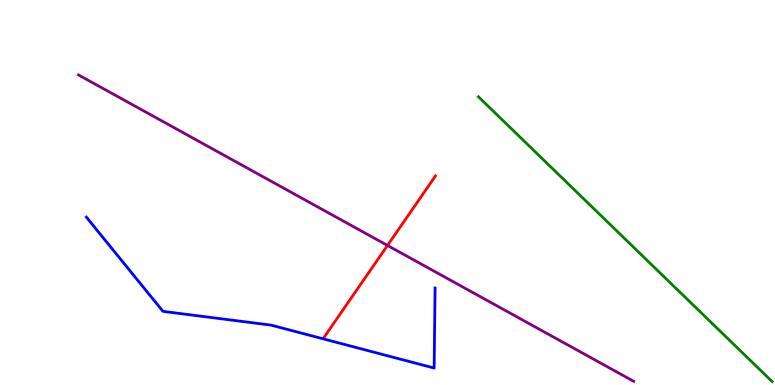[{'lines': ['blue', 'red'], 'intersections': []}, {'lines': ['green', 'red'], 'intersections': []}, {'lines': ['purple', 'red'], 'intersections': [{'x': 5.0, 'y': 3.62}]}, {'lines': ['blue', 'green'], 'intersections': []}, {'lines': ['blue', 'purple'], 'intersections': []}, {'lines': ['green', 'purple'], 'intersections': []}]